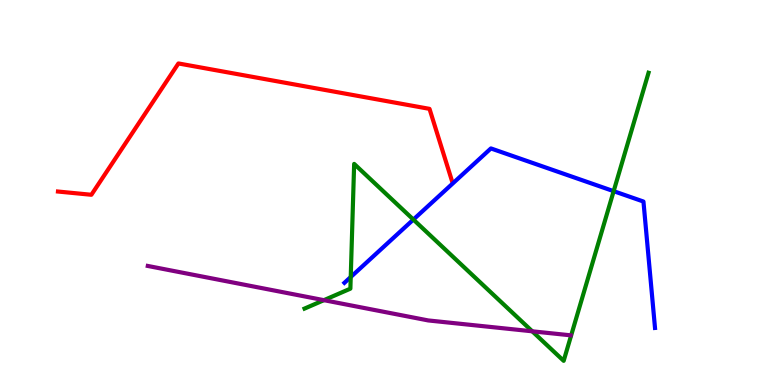[{'lines': ['blue', 'red'], 'intersections': []}, {'lines': ['green', 'red'], 'intersections': []}, {'lines': ['purple', 'red'], 'intersections': []}, {'lines': ['blue', 'green'], 'intersections': [{'x': 4.53, 'y': 2.8}, {'x': 5.33, 'y': 4.3}, {'x': 7.92, 'y': 5.03}]}, {'lines': ['blue', 'purple'], 'intersections': []}, {'lines': ['green', 'purple'], 'intersections': [{'x': 4.18, 'y': 2.2}, {'x': 6.87, 'y': 1.39}]}]